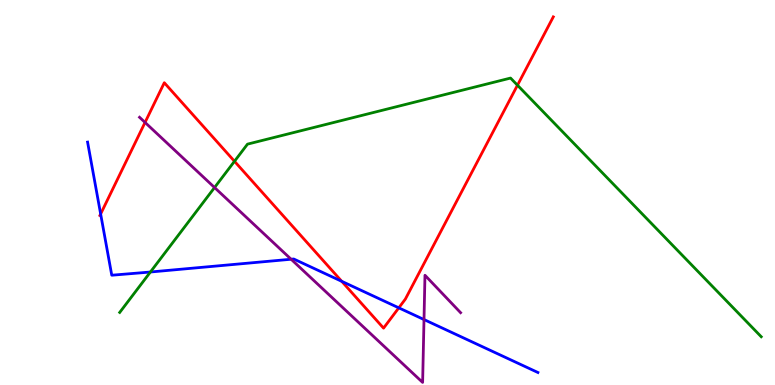[{'lines': ['blue', 'red'], 'intersections': [{'x': 1.3, 'y': 4.44}, {'x': 4.41, 'y': 2.69}, {'x': 5.15, 'y': 2.0}]}, {'lines': ['green', 'red'], 'intersections': [{'x': 3.03, 'y': 5.81}, {'x': 6.68, 'y': 7.79}]}, {'lines': ['purple', 'red'], 'intersections': [{'x': 1.87, 'y': 6.82}]}, {'lines': ['blue', 'green'], 'intersections': [{'x': 1.94, 'y': 2.93}]}, {'lines': ['blue', 'purple'], 'intersections': [{'x': 3.76, 'y': 3.27}, {'x': 5.47, 'y': 1.7}]}, {'lines': ['green', 'purple'], 'intersections': [{'x': 2.77, 'y': 5.13}]}]